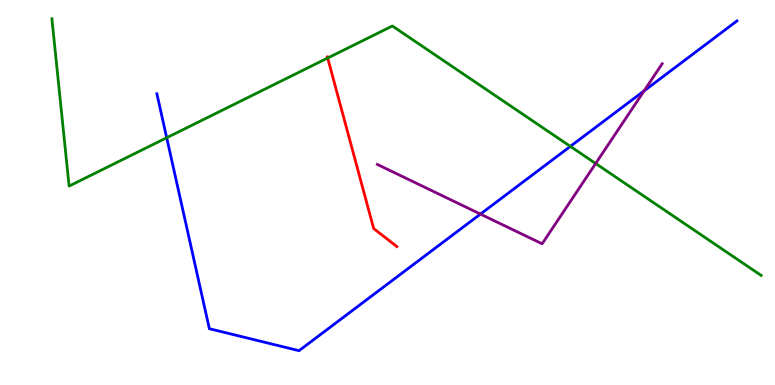[{'lines': ['blue', 'red'], 'intersections': []}, {'lines': ['green', 'red'], 'intersections': [{'x': 4.23, 'y': 8.49}]}, {'lines': ['purple', 'red'], 'intersections': []}, {'lines': ['blue', 'green'], 'intersections': [{'x': 2.15, 'y': 6.42}, {'x': 7.36, 'y': 6.2}]}, {'lines': ['blue', 'purple'], 'intersections': [{'x': 6.2, 'y': 4.44}, {'x': 8.31, 'y': 7.64}]}, {'lines': ['green', 'purple'], 'intersections': [{'x': 7.69, 'y': 5.75}]}]